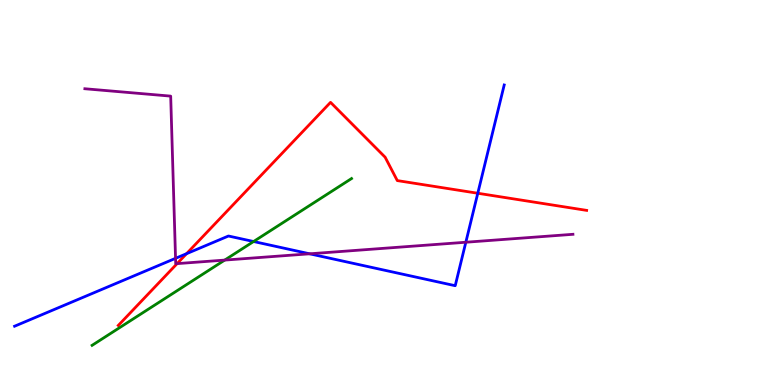[{'lines': ['blue', 'red'], 'intersections': [{'x': 2.41, 'y': 3.41}, {'x': 6.16, 'y': 4.98}]}, {'lines': ['green', 'red'], 'intersections': []}, {'lines': ['purple', 'red'], 'intersections': [{'x': 2.29, 'y': 3.15}]}, {'lines': ['blue', 'green'], 'intersections': [{'x': 3.27, 'y': 3.73}]}, {'lines': ['blue', 'purple'], 'intersections': [{'x': 2.27, 'y': 3.29}, {'x': 4.0, 'y': 3.41}, {'x': 6.01, 'y': 3.71}]}, {'lines': ['green', 'purple'], 'intersections': [{'x': 2.9, 'y': 3.24}]}]